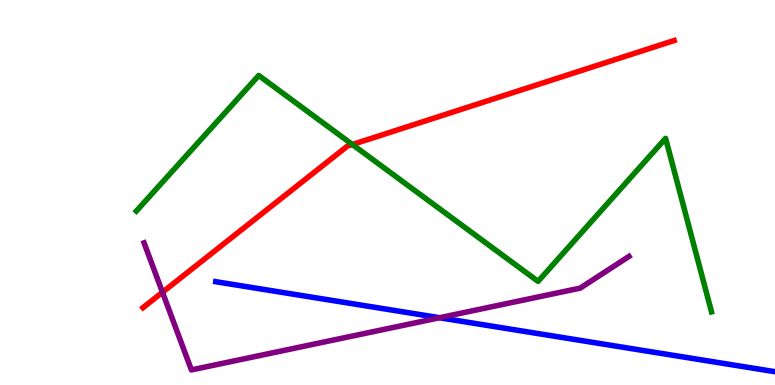[{'lines': ['blue', 'red'], 'intersections': []}, {'lines': ['green', 'red'], 'intersections': [{'x': 4.55, 'y': 6.25}]}, {'lines': ['purple', 'red'], 'intersections': [{'x': 2.1, 'y': 2.41}]}, {'lines': ['blue', 'green'], 'intersections': []}, {'lines': ['blue', 'purple'], 'intersections': [{'x': 5.67, 'y': 1.75}]}, {'lines': ['green', 'purple'], 'intersections': []}]